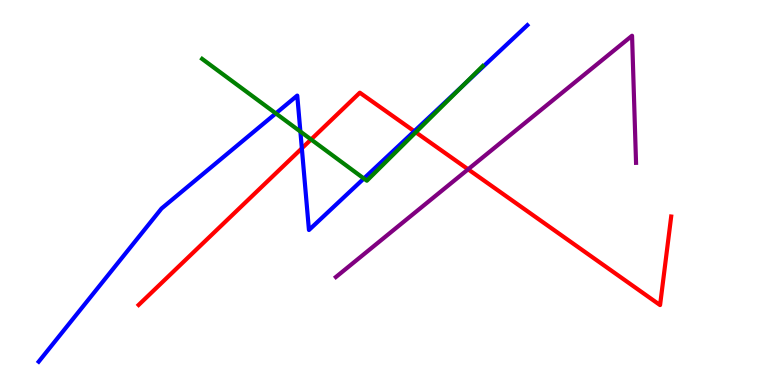[{'lines': ['blue', 'red'], 'intersections': [{'x': 3.89, 'y': 6.15}, {'x': 5.35, 'y': 6.59}]}, {'lines': ['green', 'red'], 'intersections': [{'x': 4.01, 'y': 6.38}, {'x': 5.36, 'y': 6.56}]}, {'lines': ['purple', 'red'], 'intersections': [{'x': 6.04, 'y': 5.6}]}, {'lines': ['blue', 'green'], 'intersections': [{'x': 3.56, 'y': 7.05}, {'x': 3.88, 'y': 6.58}, {'x': 4.7, 'y': 5.36}, {'x': 5.98, 'y': 7.78}]}, {'lines': ['blue', 'purple'], 'intersections': []}, {'lines': ['green', 'purple'], 'intersections': []}]